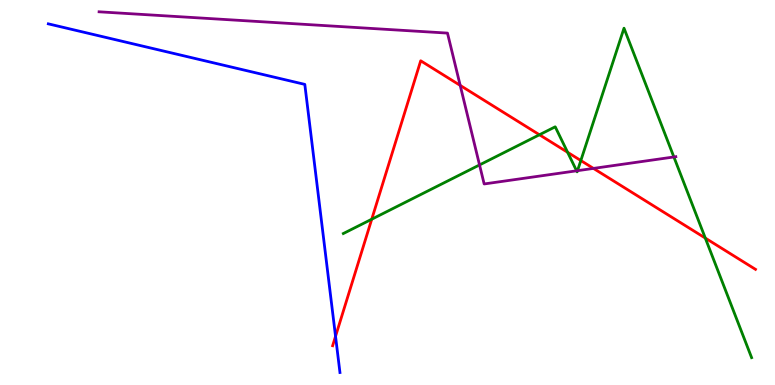[{'lines': ['blue', 'red'], 'intersections': [{'x': 4.33, 'y': 1.26}]}, {'lines': ['green', 'red'], 'intersections': [{'x': 4.8, 'y': 4.31}, {'x': 6.96, 'y': 6.5}, {'x': 7.32, 'y': 6.04}, {'x': 7.49, 'y': 5.83}, {'x': 9.1, 'y': 3.82}]}, {'lines': ['purple', 'red'], 'intersections': [{'x': 5.94, 'y': 7.78}, {'x': 7.66, 'y': 5.63}]}, {'lines': ['blue', 'green'], 'intersections': []}, {'lines': ['blue', 'purple'], 'intersections': []}, {'lines': ['green', 'purple'], 'intersections': [{'x': 6.19, 'y': 5.72}, {'x': 7.44, 'y': 5.56}, {'x': 7.45, 'y': 5.57}, {'x': 8.7, 'y': 5.92}]}]